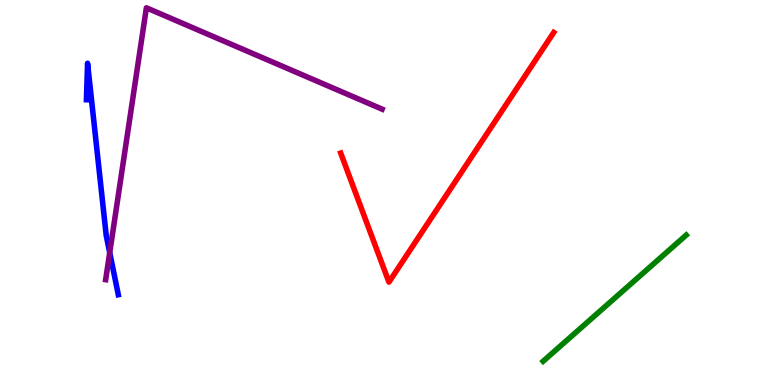[{'lines': ['blue', 'red'], 'intersections': []}, {'lines': ['green', 'red'], 'intersections': []}, {'lines': ['purple', 'red'], 'intersections': []}, {'lines': ['blue', 'green'], 'intersections': []}, {'lines': ['blue', 'purple'], 'intersections': [{'x': 1.42, 'y': 3.44}]}, {'lines': ['green', 'purple'], 'intersections': []}]